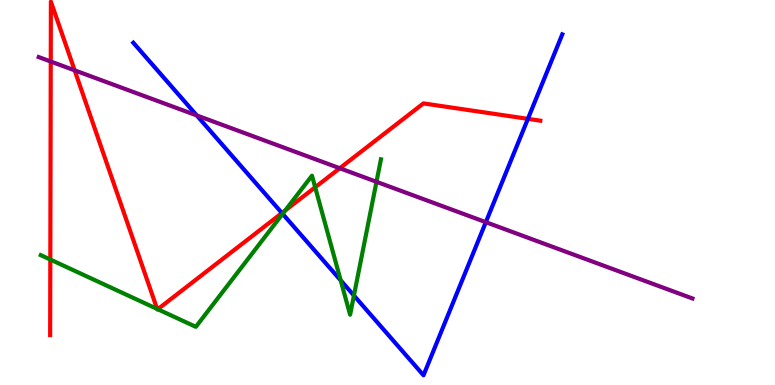[{'lines': ['blue', 'red'], 'intersections': [{'x': 3.64, 'y': 4.47}, {'x': 6.81, 'y': 6.91}]}, {'lines': ['green', 'red'], 'intersections': [{'x': 0.649, 'y': 3.26}, {'x': 2.03, 'y': 1.98}, {'x': 2.04, 'y': 1.97}, {'x': 3.68, 'y': 4.53}, {'x': 4.07, 'y': 5.14}]}, {'lines': ['purple', 'red'], 'intersections': [{'x': 0.655, 'y': 8.4}, {'x': 0.963, 'y': 8.17}, {'x': 4.38, 'y': 5.63}]}, {'lines': ['blue', 'green'], 'intersections': [{'x': 3.65, 'y': 4.45}, {'x': 4.4, 'y': 2.72}, {'x': 4.57, 'y': 2.32}]}, {'lines': ['blue', 'purple'], 'intersections': [{'x': 2.54, 'y': 7.0}, {'x': 6.27, 'y': 4.23}]}, {'lines': ['green', 'purple'], 'intersections': [{'x': 4.86, 'y': 5.28}]}]